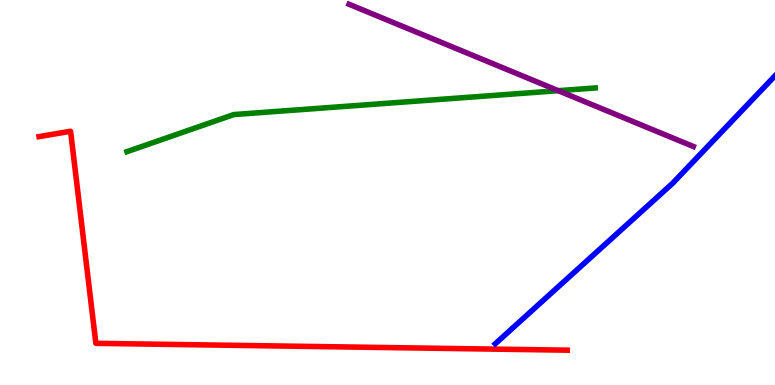[{'lines': ['blue', 'red'], 'intersections': []}, {'lines': ['green', 'red'], 'intersections': []}, {'lines': ['purple', 'red'], 'intersections': []}, {'lines': ['blue', 'green'], 'intersections': []}, {'lines': ['blue', 'purple'], 'intersections': []}, {'lines': ['green', 'purple'], 'intersections': [{'x': 7.2, 'y': 7.64}]}]